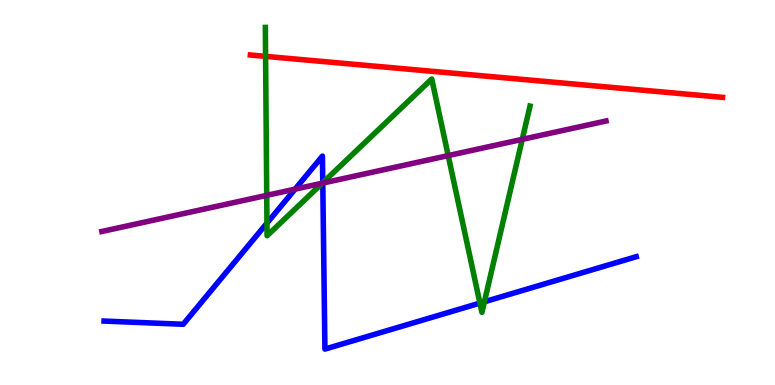[{'lines': ['blue', 'red'], 'intersections': []}, {'lines': ['green', 'red'], 'intersections': [{'x': 3.43, 'y': 8.54}]}, {'lines': ['purple', 'red'], 'intersections': []}, {'lines': ['blue', 'green'], 'intersections': [{'x': 3.44, 'y': 4.2}, {'x': 4.16, 'y': 5.25}, {'x': 6.19, 'y': 2.13}, {'x': 6.25, 'y': 2.16}]}, {'lines': ['blue', 'purple'], 'intersections': [{'x': 3.81, 'y': 5.09}, {'x': 4.16, 'y': 5.24}]}, {'lines': ['green', 'purple'], 'intersections': [{'x': 3.44, 'y': 4.93}, {'x': 4.16, 'y': 5.24}, {'x': 5.78, 'y': 5.96}, {'x': 6.74, 'y': 6.38}]}]